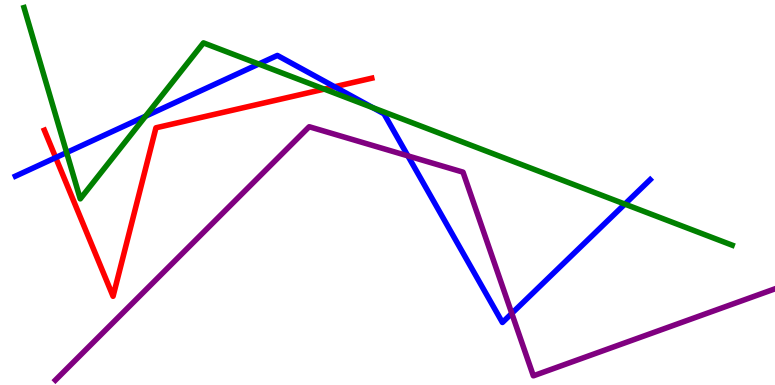[{'lines': ['blue', 'red'], 'intersections': [{'x': 0.719, 'y': 5.91}, {'x': 4.32, 'y': 7.75}]}, {'lines': ['green', 'red'], 'intersections': [{'x': 4.18, 'y': 7.69}]}, {'lines': ['purple', 'red'], 'intersections': []}, {'lines': ['blue', 'green'], 'intersections': [{'x': 0.86, 'y': 6.04}, {'x': 1.88, 'y': 6.98}, {'x': 3.34, 'y': 8.34}, {'x': 4.81, 'y': 7.2}, {'x': 8.06, 'y': 4.7}]}, {'lines': ['blue', 'purple'], 'intersections': [{'x': 5.26, 'y': 5.95}, {'x': 6.6, 'y': 1.86}]}, {'lines': ['green', 'purple'], 'intersections': []}]